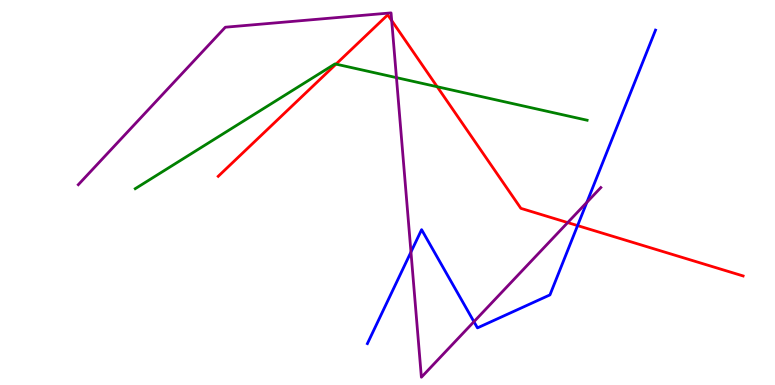[{'lines': ['blue', 'red'], 'intersections': [{'x': 7.45, 'y': 4.14}]}, {'lines': ['green', 'red'], 'intersections': [{'x': 4.34, 'y': 8.33}, {'x': 5.64, 'y': 7.75}]}, {'lines': ['purple', 'red'], 'intersections': [{'x': 5.05, 'y': 9.46}, {'x': 7.33, 'y': 4.22}]}, {'lines': ['blue', 'green'], 'intersections': []}, {'lines': ['blue', 'purple'], 'intersections': [{'x': 5.3, 'y': 3.45}, {'x': 6.12, 'y': 1.64}, {'x': 7.57, 'y': 4.74}]}, {'lines': ['green', 'purple'], 'intersections': [{'x': 5.12, 'y': 7.98}]}]